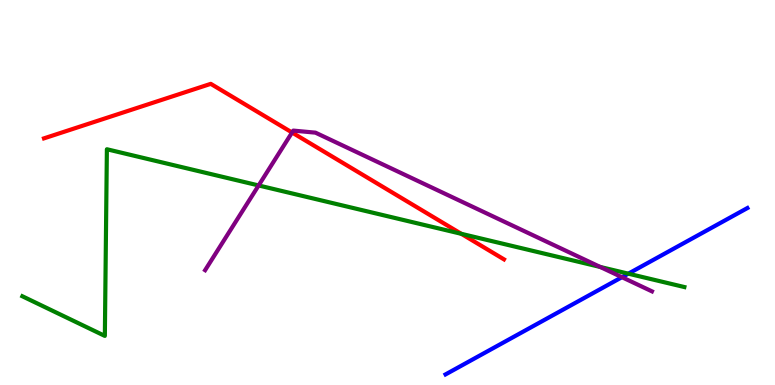[{'lines': ['blue', 'red'], 'intersections': []}, {'lines': ['green', 'red'], 'intersections': [{'x': 5.95, 'y': 3.93}]}, {'lines': ['purple', 'red'], 'intersections': [{'x': 3.77, 'y': 6.56}]}, {'lines': ['blue', 'green'], 'intersections': [{'x': 8.11, 'y': 2.89}]}, {'lines': ['blue', 'purple'], 'intersections': [{'x': 8.02, 'y': 2.8}]}, {'lines': ['green', 'purple'], 'intersections': [{'x': 3.34, 'y': 5.18}, {'x': 7.75, 'y': 3.07}]}]